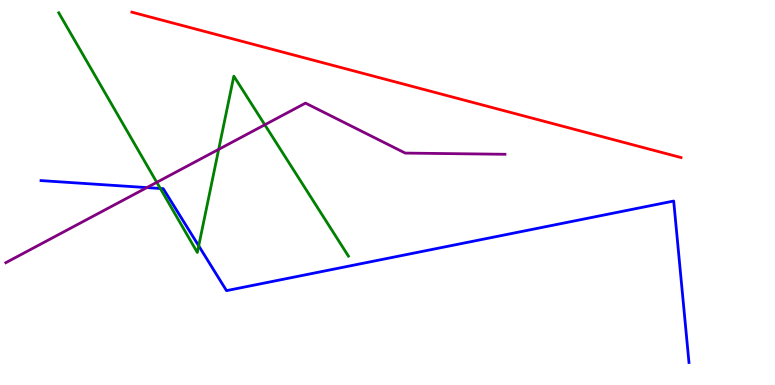[{'lines': ['blue', 'red'], 'intersections': []}, {'lines': ['green', 'red'], 'intersections': []}, {'lines': ['purple', 'red'], 'intersections': []}, {'lines': ['blue', 'green'], 'intersections': [{'x': 2.07, 'y': 5.1}, {'x': 2.56, 'y': 3.61}]}, {'lines': ['blue', 'purple'], 'intersections': [{'x': 1.89, 'y': 5.13}]}, {'lines': ['green', 'purple'], 'intersections': [{'x': 2.02, 'y': 5.26}, {'x': 2.82, 'y': 6.12}, {'x': 3.42, 'y': 6.76}]}]